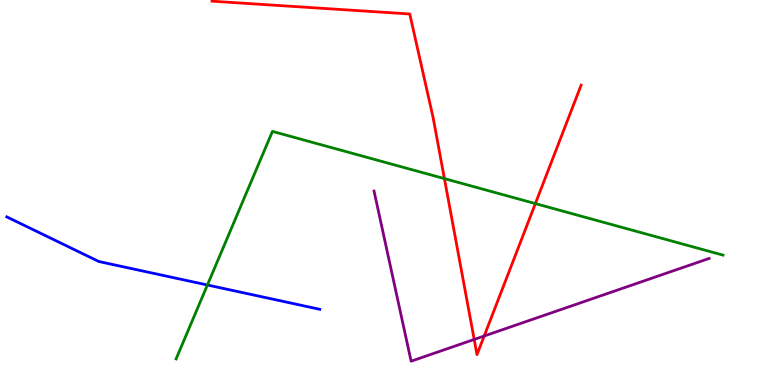[{'lines': ['blue', 'red'], 'intersections': []}, {'lines': ['green', 'red'], 'intersections': [{'x': 5.73, 'y': 5.36}, {'x': 6.91, 'y': 4.71}]}, {'lines': ['purple', 'red'], 'intersections': [{'x': 6.12, 'y': 1.18}, {'x': 6.25, 'y': 1.27}]}, {'lines': ['blue', 'green'], 'intersections': [{'x': 2.68, 'y': 2.6}]}, {'lines': ['blue', 'purple'], 'intersections': []}, {'lines': ['green', 'purple'], 'intersections': []}]